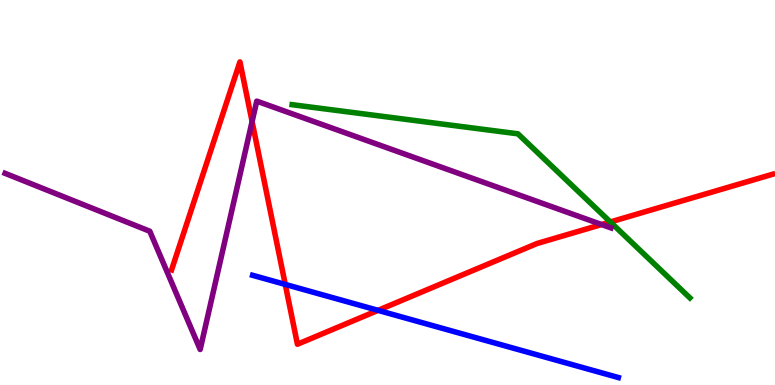[{'lines': ['blue', 'red'], 'intersections': [{'x': 3.68, 'y': 2.61}, {'x': 4.88, 'y': 1.94}]}, {'lines': ['green', 'red'], 'intersections': [{'x': 7.87, 'y': 4.23}]}, {'lines': ['purple', 'red'], 'intersections': [{'x': 3.25, 'y': 6.84}, {'x': 7.76, 'y': 4.17}]}, {'lines': ['blue', 'green'], 'intersections': []}, {'lines': ['blue', 'purple'], 'intersections': []}, {'lines': ['green', 'purple'], 'intersections': []}]